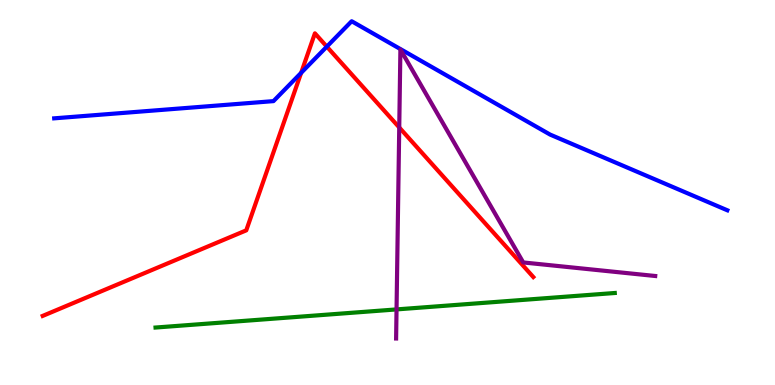[{'lines': ['blue', 'red'], 'intersections': [{'x': 3.89, 'y': 8.11}, {'x': 4.22, 'y': 8.79}]}, {'lines': ['green', 'red'], 'intersections': []}, {'lines': ['purple', 'red'], 'intersections': [{'x': 5.15, 'y': 6.69}]}, {'lines': ['blue', 'green'], 'intersections': []}, {'lines': ['blue', 'purple'], 'intersections': []}, {'lines': ['green', 'purple'], 'intersections': [{'x': 5.12, 'y': 1.96}]}]